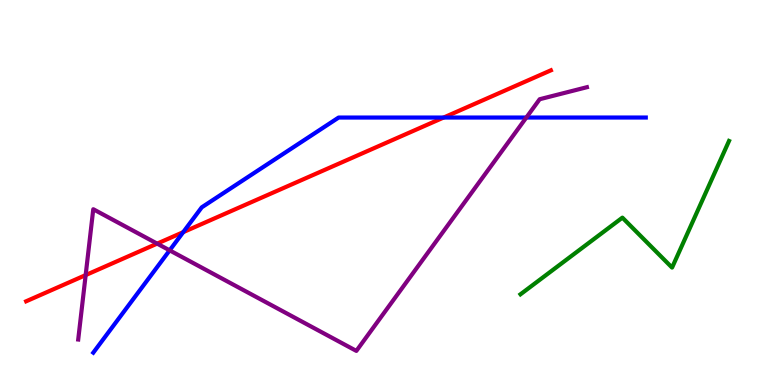[{'lines': ['blue', 'red'], 'intersections': [{'x': 2.36, 'y': 3.97}, {'x': 5.72, 'y': 6.95}]}, {'lines': ['green', 'red'], 'intersections': []}, {'lines': ['purple', 'red'], 'intersections': [{'x': 1.11, 'y': 2.85}, {'x': 2.03, 'y': 3.67}]}, {'lines': ['blue', 'green'], 'intersections': []}, {'lines': ['blue', 'purple'], 'intersections': [{'x': 2.19, 'y': 3.5}, {'x': 6.79, 'y': 6.95}]}, {'lines': ['green', 'purple'], 'intersections': []}]